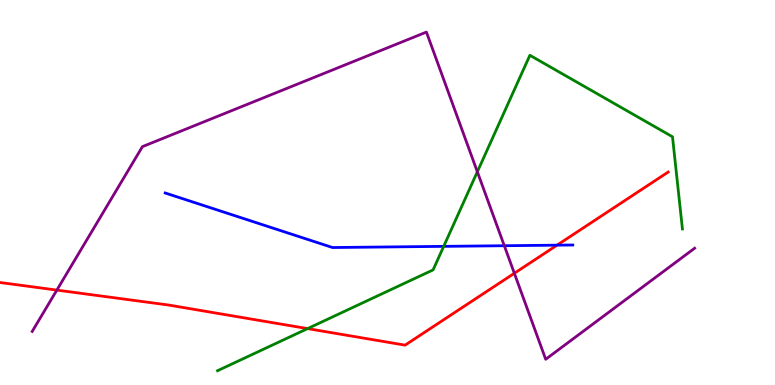[{'lines': ['blue', 'red'], 'intersections': [{'x': 7.19, 'y': 3.63}]}, {'lines': ['green', 'red'], 'intersections': [{'x': 3.97, 'y': 1.46}]}, {'lines': ['purple', 'red'], 'intersections': [{'x': 0.734, 'y': 2.46}, {'x': 6.64, 'y': 2.9}]}, {'lines': ['blue', 'green'], 'intersections': [{'x': 5.73, 'y': 3.6}]}, {'lines': ['blue', 'purple'], 'intersections': [{'x': 6.51, 'y': 3.62}]}, {'lines': ['green', 'purple'], 'intersections': [{'x': 6.16, 'y': 5.54}]}]